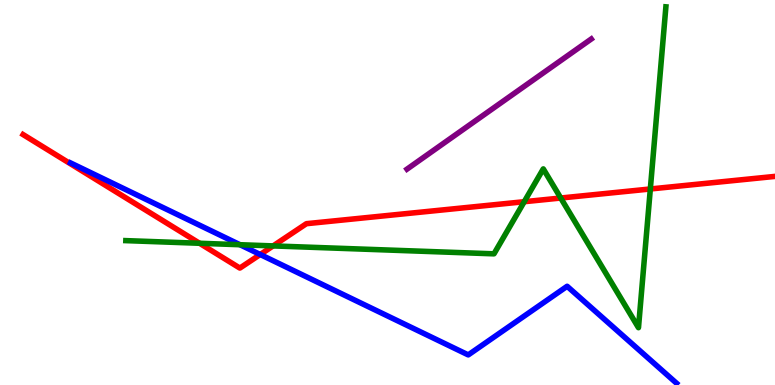[{'lines': ['blue', 'red'], 'intersections': [{'x': 3.36, 'y': 3.39}]}, {'lines': ['green', 'red'], 'intersections': [{'x': 2.58, 'y': 3.68}, {'x': 3.52, 'y': 3.61}, {'x': 6.76, 'y': 4.76}, {'x': 7.24, 'y': 4.86}, {'x': 8.39, 'y': 5.09}]}, {'lines': ['purple', 'red'], 'intersections': []}, {'lines': ['blue', 'green'], 'intersections': [{'x': 3.1, 'y': 3.64}]}, {'lines': ['blue', 'purple'], 'intersections': []}, {'lines': ['green', 'purple'], 'intersections': []}]